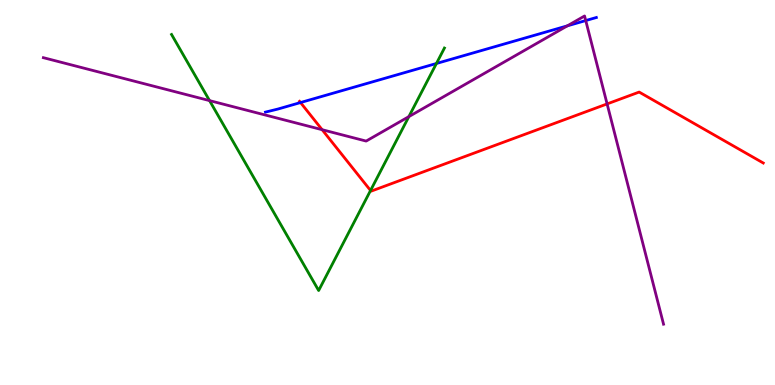[{'lines': ['blue', 'red'], 'intersections': [{'x': 3.88, 'y': 7.34}]}, {'lines': ['green', 'red'], 'intersections': [{'x': 4.78, 'y': 5.05}]}, {'lines': ['purple', 'red'], 'intersections': [{'x': 4.16, 'y': 6.63}, {'x': 7.83, 'y': 7.3}]}, {'lines': ['blue', 'green'], 'intersections': [{'x': 5.63, 'y': 8.35}]}, {'lines': ['blue', 'purple'], 'intersections': [{'x': 7.32, 'y': 9.33}, {'x': 7.56, 'y': 9.47}]}, {'lines': ['green', 'purple'], 'intersections': [{'x': 2.7, 'y': 7.39}, {'x': 5.28, 'y': 6.97}]}]